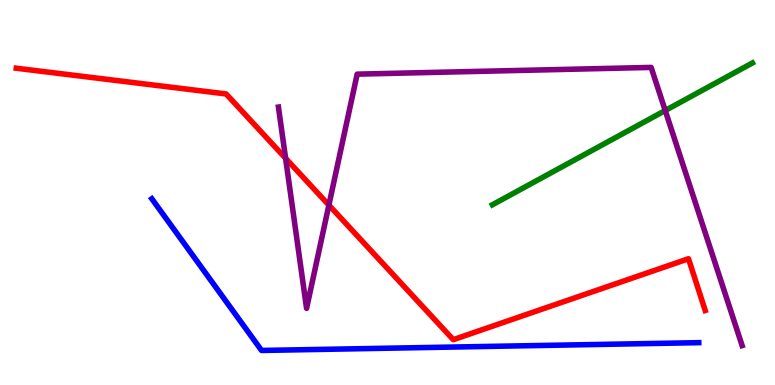[{'lines': ['blue', 'red'], 'intersections': []}, {'lines': ['green', 'red'], 'intersections': []}, {'lines': ['purple', 'red'], 'intersections': [{'x': 3.69, 'y': 5.89}, {'x': 4.24, 'y': 4.67}]}, {'lines': ['blue', 'green'], 'intersections': []}, {'lines': ['blue', 'purple'], 'intersections': []}, {'lines': ['green', 'purple'], 'intersections': [{'x': 8.58, 'y': 7.13}]}]